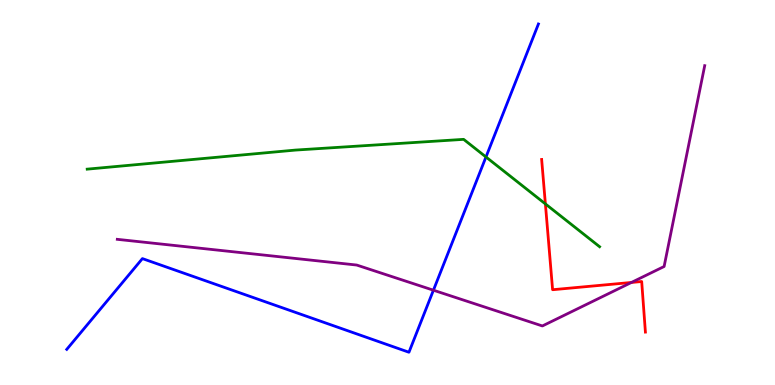[{'lines': ['blue', 'red'], 'intersections': []}, {'lines': ['green', 'red'], 'intersections': [{'x': 7.04, 'y': 4.7}]}, {'lines': ['purple', 'red'], 'intersections': [{'x': 8.15, 'y': 2.66}]}, {'lines': ['blue', 'green'], 'intersections': [{'x': 6.27, 'y': 5.92}]}, {'lines': ['blue', 'purple'], 'intersections': [{'x': 5.59, 'y': 2.46}]}, {'lines': ['green', 'purple'], 'intersections': []}]